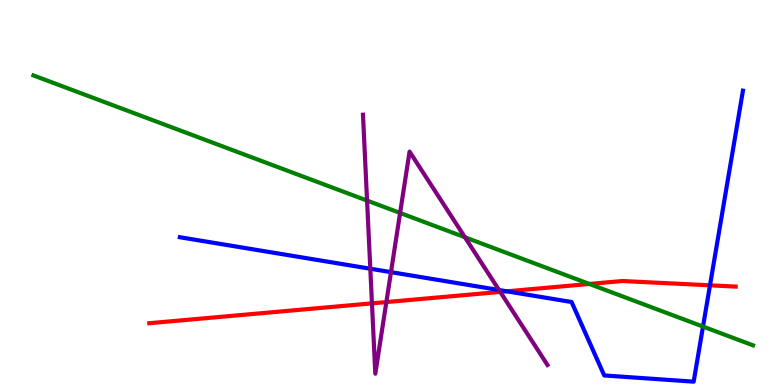[{'lines': ['blue', 'red'], 'intersections': [{'x': 6.54, 'y': 2.43}, {'x': 9.16, 'y': 2.59}]}, {'lines': ['green', 'red'], 'intersections': [{'x': 7.6, 'y': 2.62}]}, {'lines': ['purple', 'red'], 'intersections': [{'x': 4.8, 'y': 2.12}, {'x': 4.99, 'y': 2.15}, {'x': 6.45, 'y': 2.42}]}, {'lines': ['blue', 'green'], 'intersections': [{'x': 9.07, 'y': 1.52}]}, {'lines': ['blue', 'purple'], 'intersections': [{'x': 4.78, 'y': 3.02}, {'x': 5.04, 'y': 2.93}, {'x': 6.44, 'y': 2.47}]}, {'lines': ['green', 'purple'], 'intersections': [{'x': 4.74, 'y': 4.79}, {'x': 5.16, 'y': 4.47}, {'x': 6.0, 'y': 3.84}]}]